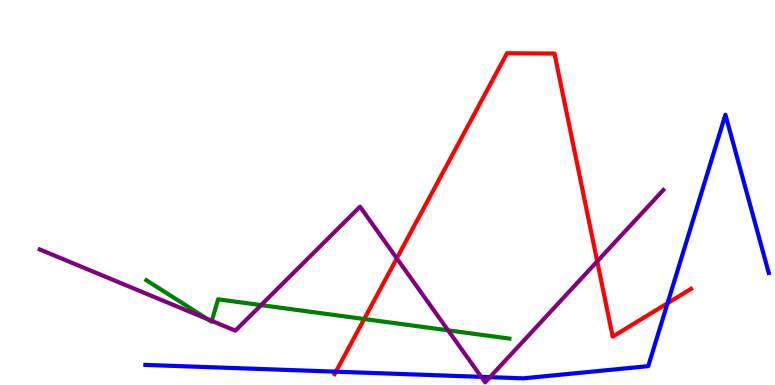[{'lines': ['blue', 'red'], 'intersections': [{'x': 4.33, 'y': 0.346}, {'x': 8.61, 'y': 2.12}]}, {'lines': ['green', 'red'], 'intersections': [{'x': 4.7, 'y': 1.71}]}, {'lines': ['purple', 'red'], 'intersections': [{'x': 5.12, 'y': 3.29}, {'x': 7.71, 'y': 3.21}]}, {'lines': ['blue', 'green'], 'intersections': []}, {'lines': ['blue', 'purple'], 'intersections': [{'x': 6.21, 'y': 0.212}, {'x': 6.32, 'y': 0.204}]}, {'lines': ['green', 'purple'], 'intersections': [{'x': 2.68, 'y': 1.71}, {'x': 2.73, 'y': 1.66}, {'x': 3.37, 'y': 2.08}, {'x': 5.78, 'y': 1.42}]}]